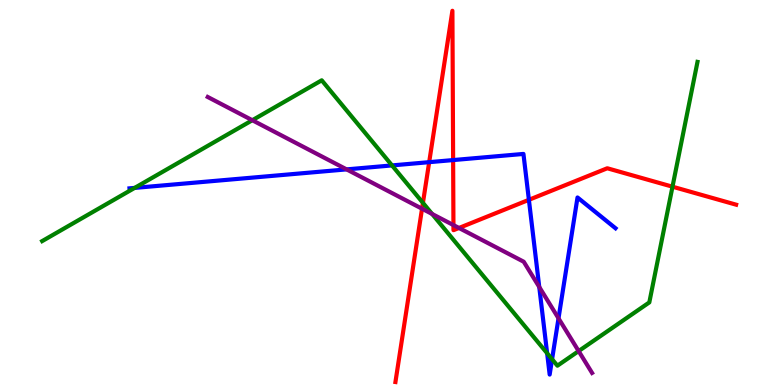[{'lines': ['blue', 'red'], 'intersections': [{'x': 5.54, 'y': 5.79}, {'x': 5.85, 'y': 5.84}, {'x': 6.82, 'y': 4.81}]}, {'lines': ['green', 'red'], 'intersections': [{'x': 5.46, 'y': 4.73}, {'x': 8.68, 'y': 5.15}]}, {'lines': ['purple', 'red'], 'intersections': [{'x': 5.45, 'y': 4.58}, {'x': 5.85, 'y': 4.15}, {'x': 5.92, 'y': 4.08}]}, {'lines': ['blue', 'green'], 'intersections': [{'x': 1.74, 'y': 5.12}, {'x': 5.06, 'y': 5.7}, {'x': 7.06, 'y': 0.825}, {'x': 7.12, 'y': 0.669}]}, {'lines': ['blue', 'purple'], 'intersections': [{'x': 4.47, 'y': 5.6}, {'x': 6.96, 'y': 2.55}, {'x': 7.21, 'y': 1.73}]}, {'lines': ['green', 'purple'], 'intersections': [{'x': 3.26, 'y': 6.88}, {'x': 5.58, 'y': 4.44}, {'x': 7.47, 'y': 0.881}]}]